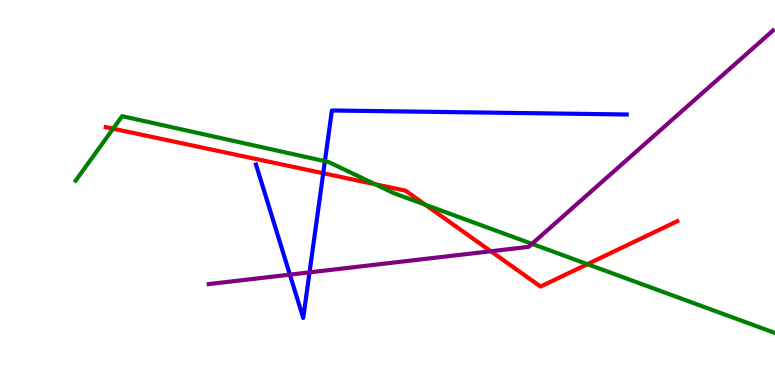[{'lines': ['blue', 'red'], 'intersections': [{'x': 4.17, 'y': 5.5}]}, {'lines': ['green', 'red'], 'intersections': [{'x': 1.46, 'y': 6.66}, {'x': 4.84, 'y': 5.22}, {'x': 5.49, 'y': 4.68}, {'x': 7.58, 'y': 3.14}]}, {'lines': ['purple', 'red'], 'intersections': [{'x': 6.33, 'y': 3.47}]}, {'lines': ['blue', 'green'], 'intersections': [{'x': 4.19, 'y': 5.81}]}, {'lines': ['blue', 'purple'], 'intersections': [{'x': 3.74, 'y': 2.87}, {'x': 3.99, 'y': 2.93}]}, {'lines': ['green', 'purple'], 'intersections': [{'x': 6.86, 'y': 3.67}]}]